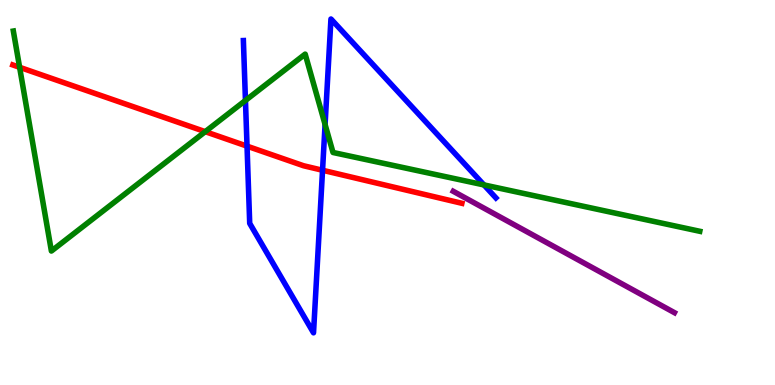[{'lines': ['blue', 'red'], 'intersections': [{'x': 3.19, 'y': 6.2}, {'x': 4.16, 'y': 5.58}]}, {'lines': ['green', 'red'], 'intersections': [{'x': 0.253, 'y': 8.25}, {'x': 2.65, 'y': 6.58}]}, {'lines': ['purple', 'red'], 'intersections': []}, {'lines': ['blue', 'green'], 'intersections': [{'x': 3.17, 'y': 7.39}, {'x': 4.19, 'y': 6.77}, {'x': 6.24, 'y': 5.2}]}, {'lines': ['blue', 'purple'], 'intersections': []}, {'lines': ['green', 'purple'], 'intersections': []}]